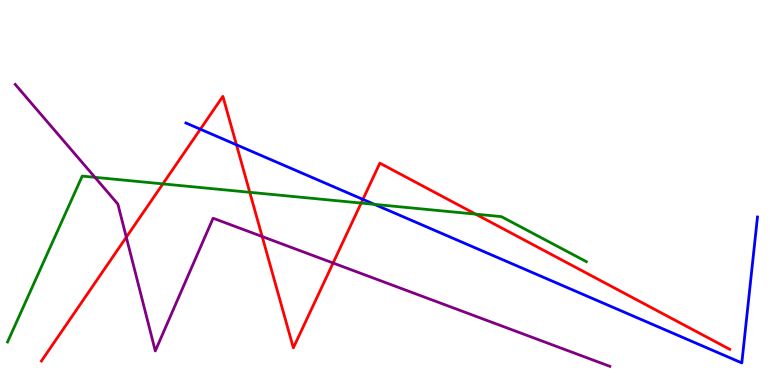[{'lines': ['blue', 'red'], 'intersections': [{'x': 2.59, 'y': 6.64}, {'x': 3.05, 'y': 6.24}, {'x': 4.68, 'y': 4.82}]}, {'lines': ['green', 'red'], 'intersections': [{'x': 2.1, 'y': 5.22}, {'x': 3.22, 'y': 5.01}, {'x': 4.66, 'y': 4.73}, {'x': 6.14, 'y': 4.44}]}, {'lines': ['purple', 'red'], 'intersections': [{'x': 1.63, 'y': 3.84}, {'x': 3.38, 'y': 3.86}, {'x': 4.3, 'y': 3.17}]}, {'lines': ['blue', 'green'], 'intersections': [{'x': 4.83, 'y': 4.69}]}, {'lines': ['blue', 'purple'], 'intersections': []}, {'lines': ['green', 'purple'], 'intersections': [{'x': 1.22, 'y': 5.39}]}]